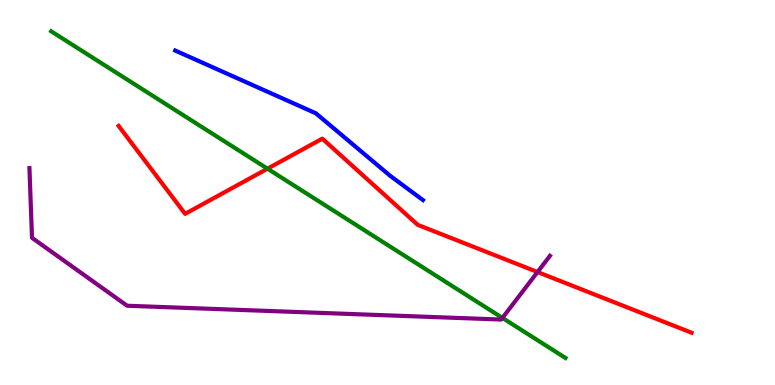[{'lines': ['blue', 'red'], 'intersections': []}, {'lines': ['green', 'red'], 'intersections': [{'x': 3.45, 'y': 5.62}]}, {'lines': ['purple', 'red'], 'intersections': [{'x': 6.94, 'y': 2.93}]}, {'lines': ['blue', 'green'], 'intersections': []}, {'lines': ['blue', 'purple'], 'intersections': []}, {'lines': ['green', 'purple'], 'intersections': [{'x': 6.48, 'y': 1.74}]}]